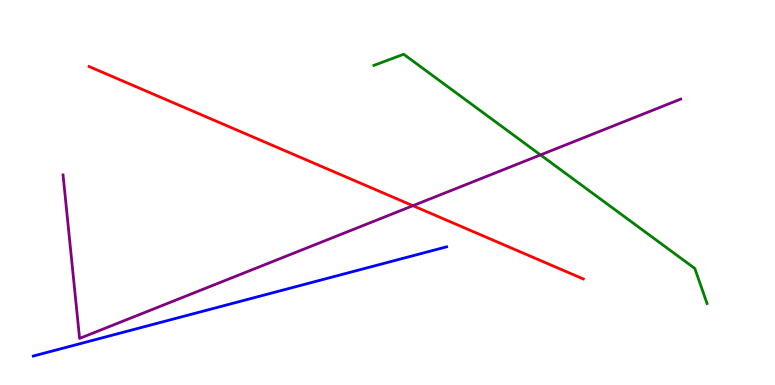[{'lines': ['blue', 'red'], 'intersections': []}, {'lines': ['green', 'red'], 'intersections': []}, {'lines': ['purple', 'red'], 'intersections': [{'x': 5.33, 'y': 4.66}]}, {'lines': ['blue', 'green'], 'intersections': []}, {'lines': ['blue', 'purple'], 'intersections': []}, {'lines': ['green', 'purple'], 'intersections': [{'x': 6.97, 'y': 5.98}]}]